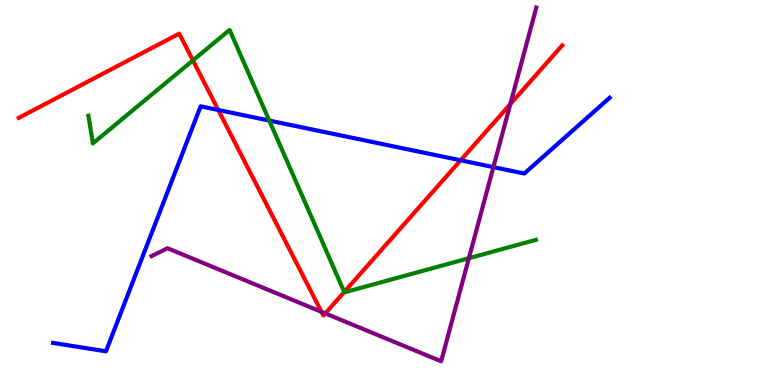[{'lines': ['blue', 'red'], 'intersections': [{'x': 2.82, 'y': 7.14}, {'x': 5.94, 'y': 5.84}]}, {'lines': ['green', 'red'], 'intersections': [{'x': 2.49, 'y': 8.43}, {'x': 4.44, 'y': 2.42}]}, {'lines': ['purple', 'red'], 'intersections': [{'x': 4.15, 'y': 1.9}, {'x': 4.2, 'y': 1.86}, {'x': 6.59, 'y': 7.3}]}, {'lines': ['blue', 'green'], 'intersections': [{'x': 3.47, 'y': 6.87}]}, {'lines': ['blue', 'purple'], 'intersections': [{'x': 6.37, 'y': 5.66}]}, {'lines': ['green', 'purple'], 'intersections': [{'x': 6.05, 'y': 3.29}]}]